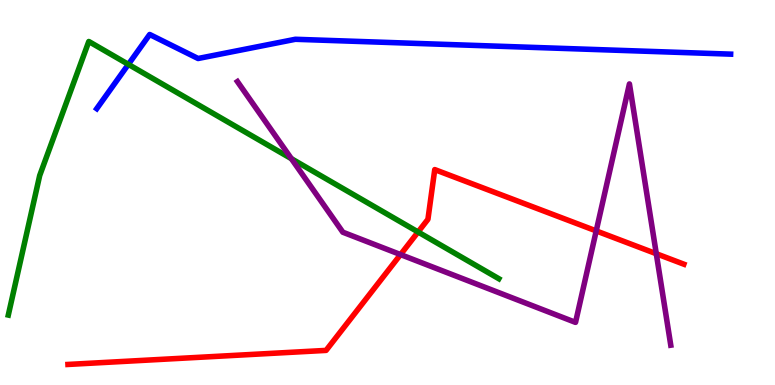[{'lines': ['blue', 'red'], 'intersections': []}, {'lines': ['green', 'red'], 'intersections': [{'x': 5.39, 'y': 3.97}]}, {'lines': ['purple', 'red'], 'intersections': [{'x': 5.17, 'y': 3.39}, {'x': 7.69, 'y': 4.0}, {'x': 8.47, 'y': 3.41}]}, {'lines': ['blue', 'green'], 'intersections': [{'x': 1.66, 'y': 8.33}]}, {'lines': ['blue', 'purple'], 'intersections': []}, {'lines': ['green', 'purple'], 'intersections': [{'x': 3.76, 'y': 5.88}]}]